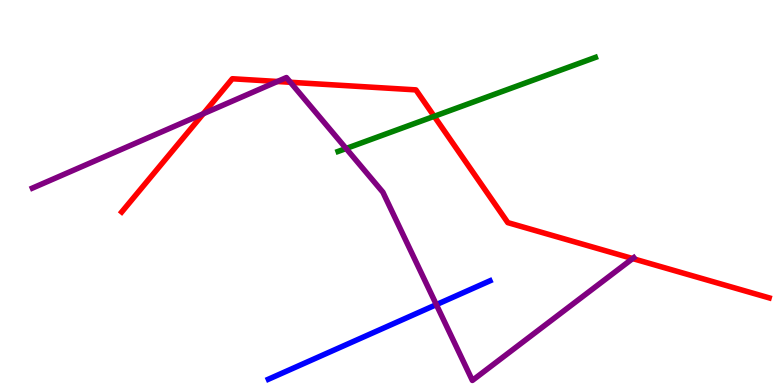[{'lines': ['blue', 'red'], 'intersections': []}, {'lines': ['green', 'red'], 'intersections': [{'x': 5.6, 'y': 6.98}]}, {'lines': ['purple', 'red'], 'intersections': [{'x': 2.62, 'y': 7.05}, {'x': 3.58, 'y': 7.88}, {'x': 3.75, 'y': 7.86}, {'x': 8.16, 'y': 3.28}]}, {'lines': ['blue', 'green'], 'intersections': []}, {'lines': ['blue', 'purple'], 'intersections': [{'x': 5.63, 'y': 2.09}]}, {'lines': ['green', 'purple'], 'intersections': [{'x': 4.47, 'y': 6.14}]}]